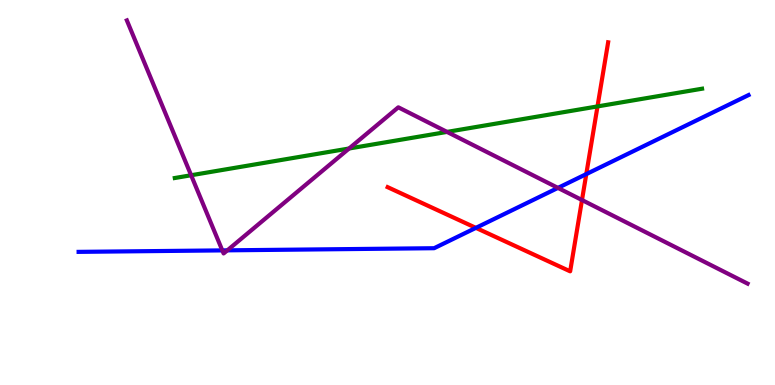[{'lines': ['blue', 'red'], 'intersections': [{'x': 6.14, 'y': 4.08}, {'x': 7.56, 'y': 5.48}]}, {'lines': ['green', 'red'], 'intersections': [{'x': 7.71, 'y': 7.24}]}, {'lines': ['purple', 'red'], 'intersections': [{'x': 7.51, 'y': 4.8}]}, {'lines': ['blue', 'green'], 'intersections': []}, {'lines': ['blue', 'purple'], 'intersections': [{'x': 2.87, 'y': 3.5}, {'x': 2.93, 'y': 3.5}, {'x': 7.2, 'y': 5.12}]}, {'lines': ['green', 'purple'], 'intersections': [{'x': 2.47, 'y': 5.45}, {'x': 4.5, 'y': 6.14}, {'x': 5.77, 'y': 6.57}]}]